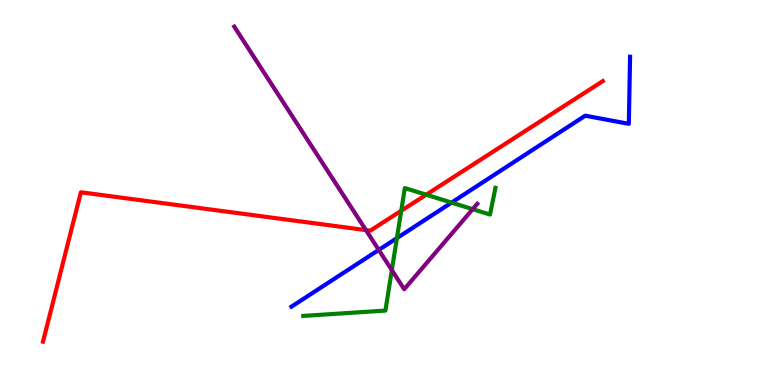[{'lines': ['blue', 'red'], 'intersections': []}, {'lines': ['green', 'red'], 'intersections': [{'x': 5.18, 'y': 4.53}, {'x': 5.5, 'y': 4.94}]}, {'lines': ['purple', 'red'], 'intersections': [{'x': 4.72, 'y': 4.02}]}, {'lines': ['blue', 'green'], 'intersections': [{'x': 5.12, 'y': 3.81}, {'x': 5.83, 'y': 4.74}]}, {'lines': ['blue', 'purple'], 'intersections': [{'x': 4.89, 'y': 3.51}]}, {'lines': ['green', 'purple'], 'intersections': [{'x': 5.06, 'y': 2.98}, {'x': 6.1, 'y': 4.57}]}]